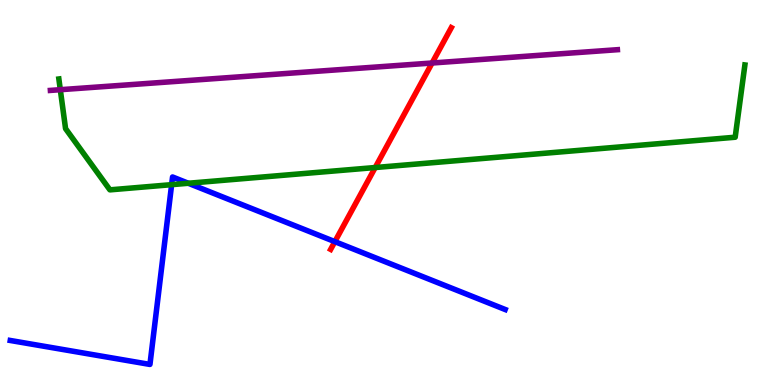[{'lines': ['blue', 'red'], 'intersections': [{'x': 4.32, 'y': 3.72}]}, {'lines': ['green', 'red'], 'intersections': [{'x': 4.84, 'y': 5.65}]}, {'lines': ['purple', 'red'], 'intersections': [{'x': 5.58, 'y': 8.36}]}, {'lines': ['blue', 'green'], 'intersections': [{'x': 2.21, 'y': 5.2}, {'x': 2.43, 'y': 5.24}]}, {'lines': ['blue', 'purple'], 'intersections': []}, {'lines': ['green', 'purple'], 'intersections': [{'x': 0.778, 'y': 7.67}]}]